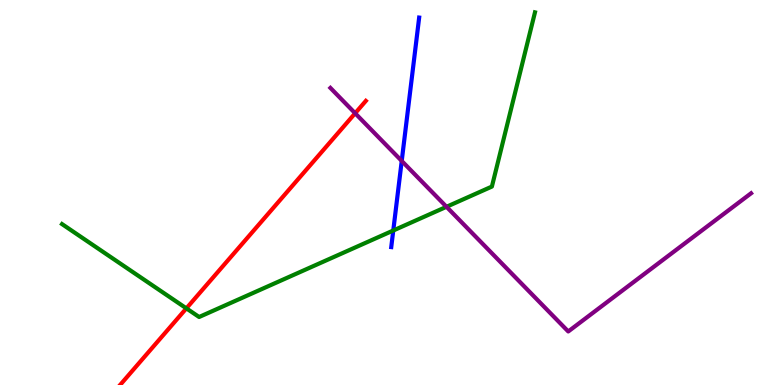[{'lines': ['blue', 'red'], 'intersections': []}, {'lines': ['green', 'red'], 'intersections': [{'x': 2.4, 'y': 1.99}]}, {'lines': ['purple', 'red'], 'intersections': [{'x': 4.58, 'y': 7.06}]}, {'lines': ['blue', 'green'], 'intersections': [{'x': 5.07, 'y': 4.01}]}, {'lines': ['blue', 'purple'], 'intersections': [{'x': 5.18, 'y': 5.82}]}, {'lines': ['green', 'purple'], 'intersections': [{'x': 5.76, 'y': 4.63}]}]